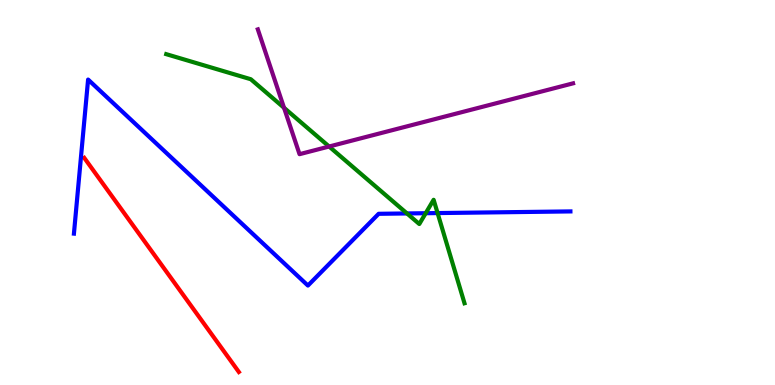[{'lines': ['blue', 'red'], 'intersections': []}, {'lines': ['green', 'red'], 'intersections': []}, {'lines': ['purple', 'red'], 'intersections': []}, {'lines': ['blue', 'green'], 'intersections': [{'x': 5.25, 'y': 4.46}, {'x': 5.49, 'y': 4.46}, {'x': 5.65, 'y': 4.47}]}, {'lines': ['blue', 'purple'], 'intersections': []}, {'lines': ['green', 'purple'], 'intersections': [{'x': 3.66, 'y': 7.2}, {'x': 4.25, 'y': 6.19}]}]